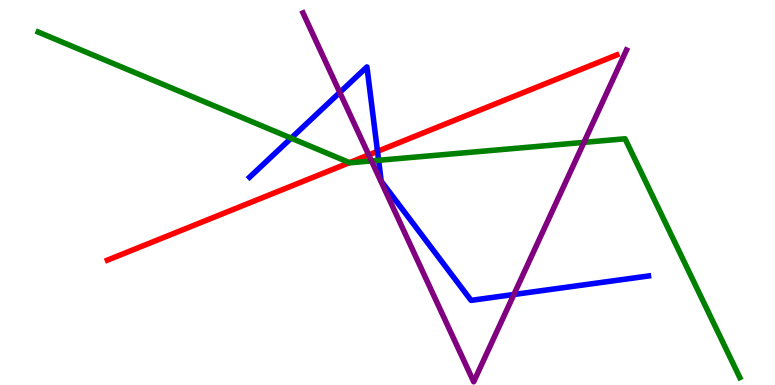[{'lines': ['blue', 'red'], 'intersections': [{'x': 4.87, 'y': 6.07}]}, {'lines': ['green', 'red'], 'intersections': [{'x': 4.51, 'y': 5.78}]}, {'lines': ['purple', 'red'], 'intersections': [{'x': 4.76, 'y': 5.98}]}, {'lines': ['blue', 'green'], 'intersections': [{'x': 3.76, 'y': 6.41}, {'x': 4.89, 'y': 5.84}]}, {'lines': ['blue', 'purple'], 'intersections': [{'x': 4.38, 'y': 7.6}, {'x': 6.63, 'y': 2.35}]}, {'lines': ['green', 'purple'], 'intersections': [{'x': 4.79, 'y': 5.82}, {'x': 7.53, 'y': 6.3}]}]